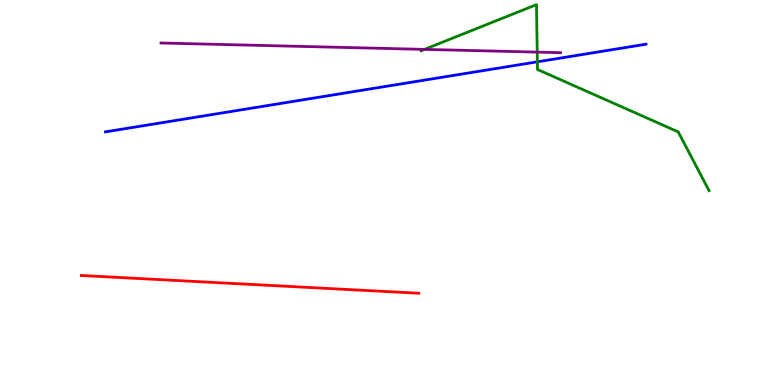[{'lines': ['blue', 'red'], 'intersections': []}, {'lines': ['green', 'red'], 'intersections': []}, {'lines': ['purple', 'red'], 'intersections': []}, {'lines': ['blue', 'green'], 'intersections': [{'x': 6.93, 'y': 8.39}]}, {'lines': ['blue', 'purple'], 'intersections': []}, {'lines': ['green', 'purple'], 'intersections': [{'x': 5.48, 'y': 8.72}, {'x': 6.93, 'y': 8.65}]}]